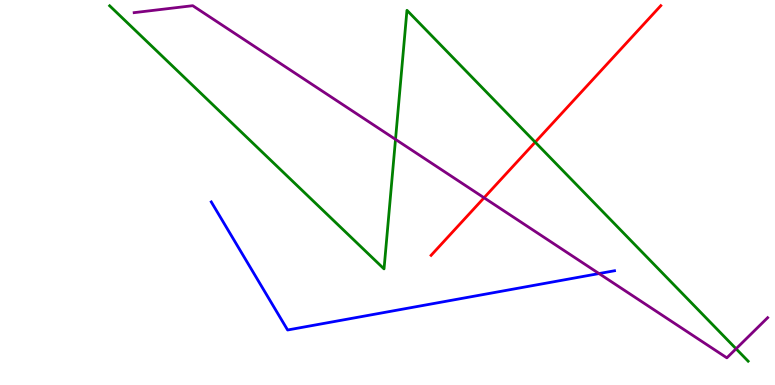[{'lines': ['blue', 'red'], 'intersections': []}, {'lines': ['green', 'red'], 'intersections': [{'x': 6.91, 'y': 6.31}]}, {'lines': ['purple', 'red'], 'intersections': [{'x': 6.25, 'y': 4.86}]}, {'lines': ['blue', 'green'], 'intersections': []}, {'lines': ['blue', 'purple'], 'intersections': [{'x': 7.73, 'y': 2.89}]}, {'lines': ['green', 'purple'], 'intersections': [{'x': 5.1, 'y': 6.38}, {'x': 9.5, 'y': 0.941}]}]